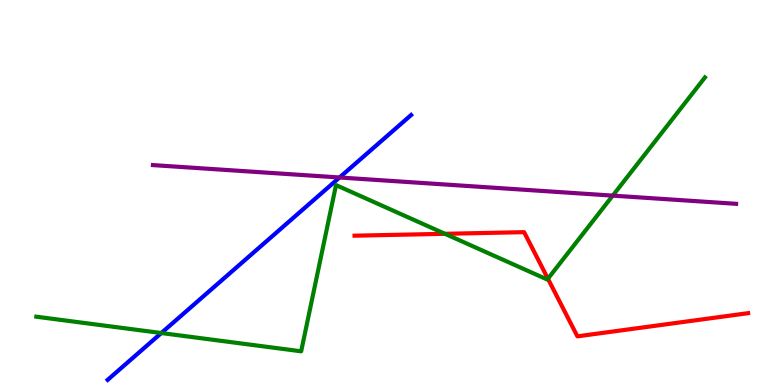[{'lines': ['blue', 'red'], 'intersections': []}, {'lines': ['green', 'red'], 'intersections': [{'x': 5.74, 'y': 3.93}, {'x': 7.07, 'y': 2.76}]}, {'lines': ['purple', 'red'], 'intersections': []}, {'lines': ['blue', 'green'], 'intersections': [{'x': 2.08, 'y': 1.35}]}, {'lines': ['blue', 'purple'], 'intersections': [{'x': 4.38, 'y': 5.39}]}, {'lines': ['green', 'purple'], 'intersections': [{'x': 7.91, 'y': 4.92}]}]